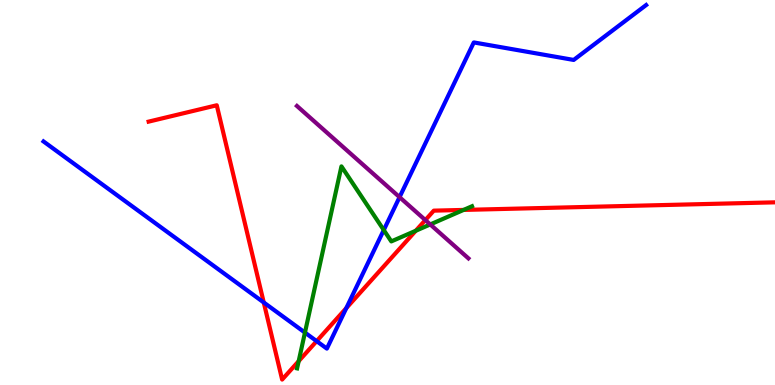[{'lines': ['blue', 'red'], 'intersections': [{'x': 3.4, 'y': 2.14}, {'x': 4.09, 'y': 1.14}, {'x': 4.47, 'y': 2.0}]}, {'lines': ['green', 'red'], 'intersections': [{'x': 3.85, 'y': 0.62}, {'x': 5.36, 'y': 4.01}, {'x': 5.98, 'y': 4.55}]}, {'lines': ['purple', 'red'], 'intersections': [{'x': 5.49, 'y': 4.28}]}, {'lines': ['blue', 'green'], 'intersections': [{'x': 3.93, 'y': 1.36}, {'x': 4.95, 'y': 4.02}]}, {'lines': ['blue', 'purple'], 'intersections': [{'x': 5.16, 'y': 4.88}]}, {'lines': ['green', 'purple'], 'intersections': [{'x': 5.55, 'y': 4.17}]}]